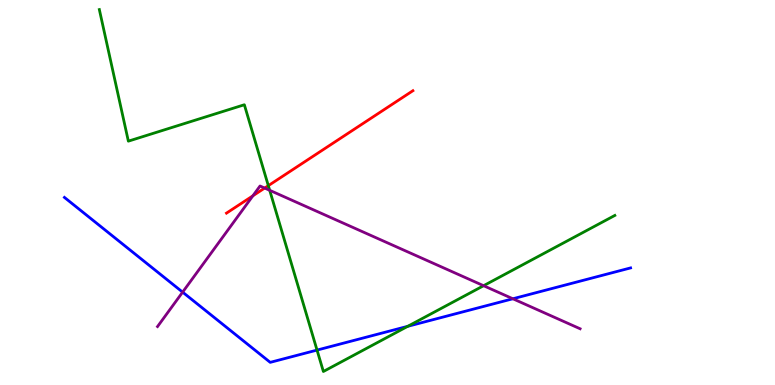[{'lines': ['blue', 'red'], 'intersections': []}, {'lines': ['green', 'red'], 'intersections': [{'x': 3.46, 'y': 5.18}]}, {'lines': ['purple', 'red'], 'intersections': [{'x': 3.26, 'y': 4.91}, {'x': 3.42, 'y': 5.12}]}, {'lines': ['blue', 'green'], 'intersections': [{'x': 4.09, 'y': 0.907}, {'x': 5.26, 'y': 1.52}]}, {'lines': ['blue', 'purple'], 'intersections': [{'x': 2.36, 'y': 2.41}, {'x': 6.62, 'y': 2.24}]}, {'lines': ['green', 'purple'], 'intersections': [{'x': 3.48, 'y': 5.06}, {'x': 6.24, 'y': 2.58}]}]